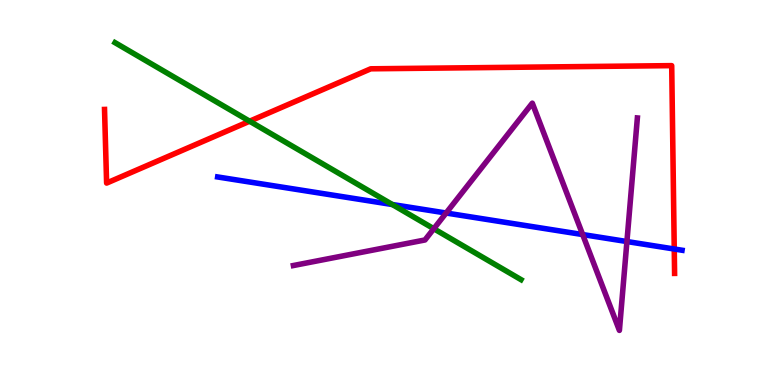[{'lines': ['blue', 'red'], 'intersections': [{'x': 8.7, 'y': 3.53}]}, {'lines': ['green', 'red'], 'intersections': [{'x': 3.22, 'y': 6.85}]}, {'lines': ['purple', 'red'], 'intersections': []}, {'lines': ['blue', 'green'], 'intersections': [{'x': 5.06, 'y': 4.69}]}, {'lines': ['blue', 'purple'], 'intersections': [{'x': 5.76, 'y': 4.47}, {'x': 7.52, 'y': 3.91}, {'x': 8.09, 'y': 3.73}]}, {'lines': ['green', 'purple'], 'intersections': [{'x': 5.6, 'y': 4.06}]}]